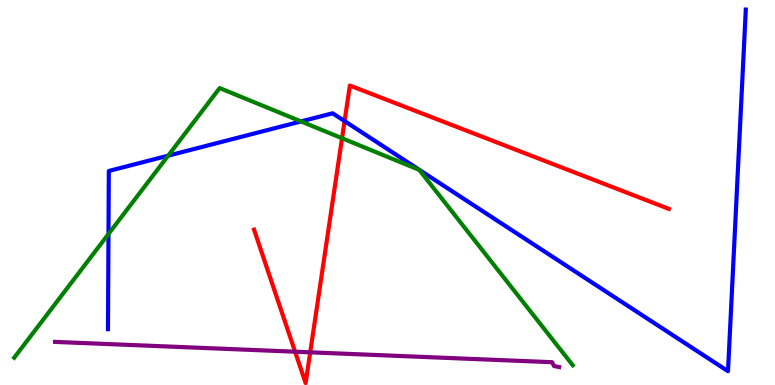[{'lines': ['blue', 'red'], 'intersections': [{'x': 4.45, 'y': 6.86}]}, {'lines': ['green', 'red'], 'intersections': [{'x': 4.41, 'y': 6.41}]}, {'lines': ['purple', 'red'], 'intersections': [{'x': 3.81, 'y': 0.865}, {'x': 4.0, 'y': 0.849}]}, {'lines': ['blue', 'green'], 'intersections': [{'x': 1.4, 'y': 3.92}, {'x': 2.17, 'y': 5.96}, {'x': 3.88, 'y': 6.85}]}, {'lines': ['blue', 'purple'], 'intersections': []}, {'lines': ['green', 'purple'], 'intersections': []}]